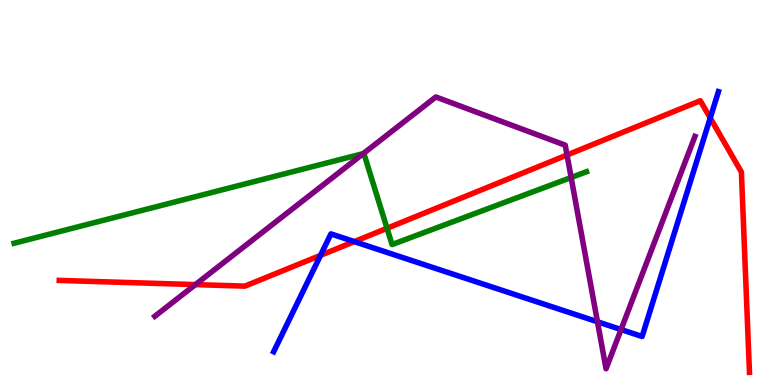[{'lines': ['blue', 'red'], 'intersections': [{'x': 4.14, 'y': 3.37}, {'x': 4.57, 'y': 3.72}, {'x': 9.16, 'y': 6.94}]}, {'lines': ['green', 'red'], 'intersections': [{'x': 4.99, 'y': 4.07}]}, {'lines': ['purple', 'red'], 'intersections': [{'x': 2.52, 'y': 2.61}, {'x': 7.32, 'y': 5.97}]}, {'lines': ['blue', 'green'], 'intersections': []}, {'lines': ['blue', 'purple'], 'intersections': [{'x': 7.71, 'y': 1.64}, {'x': 8.01, 'y': 1.44}]}, {'lines': ['green', 'purple'], 'intersections': [{'x': 4.69, 'y': 6.01}, {'x': 7.37, 'y': 5.39}]}]